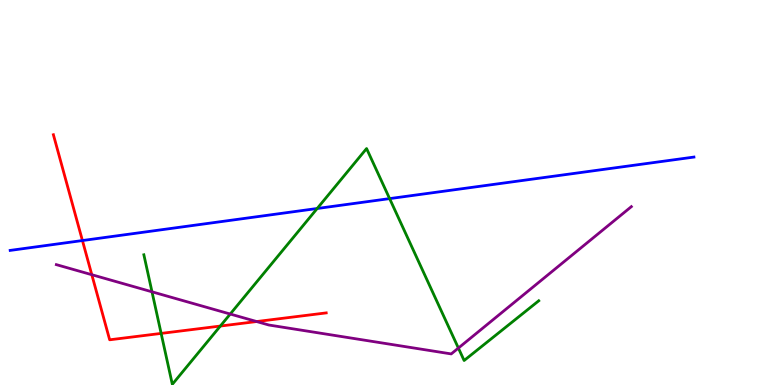[{'lines': ['blue', 'red'], 'intersections': [{'x': 1.06, 'y': 3.75}]}, {'lines': ['green', 'red'], 'intersections': [{'x': 2.08, 'y': 1.34}, {'x': 2.84, 'y': 1.53}]}, {'lines': ['purple', 'red'], 'intersections': [{'x': 1.18, 'y': 2.86}, {'x': 3.31, 'y': 1.65}]}, {'lines': ['blue', 'green'], 'intersections': [{'x': 4.09, 'y': 4.58}, {'x': 5.03, 'y': 4.84}]}, {'lines': ['blue', 'purple'], 'intersections': []}, {'lines': ['green', 'purple'], 'intersections': [{'x': 1.96, 'y': 2.42}, {'x': 2.97, 'y': 1.84}, {'x': 5.91, 'y': 0.959}]}]